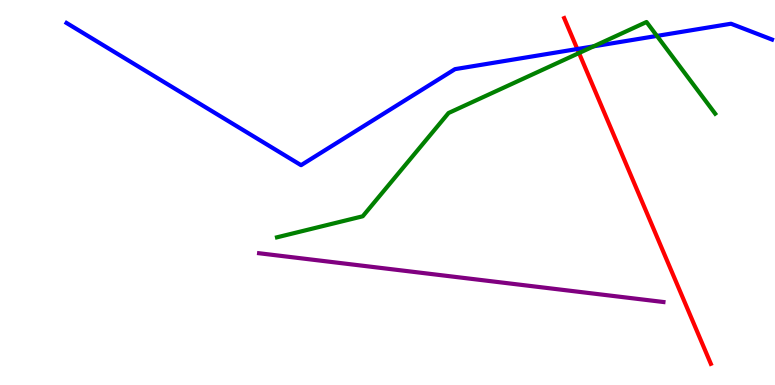[{'lines': ['blue', 'red'], 'intersections': [{'x': 7.45, 'y': 8.73}]}, {'lines': ['green', 'red'], 'intersections': [{'x': 7.47, 'y': 8.62}]}, {'lines': ['purple', 'red'], 'intersections': []}, {'lines': ['blue', 'green'], 'intersections': [{'x': 7.66, 'y': 8.8}, {'x': 8.48, 'y': 9.07}]}, {'lines': ['blue', 'purple'], 'intersections': []}, {'lines': ['green', 'purple'], 'intersections': []}]